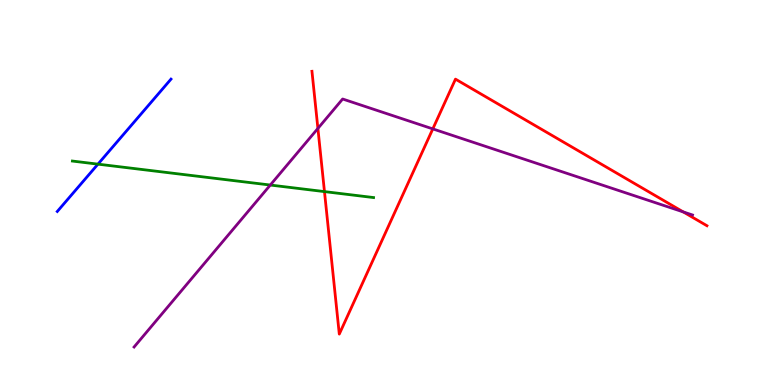[{'lines': ['blue', 'red'], 'intersections': []}, {'lines': ['green', 'red'], 'intersections': [{'x': 4.19, 'y': 5.02}]}, {'lines': ['purple', 'red'], 'intersections': [{'x': 4.1, 'y': 6.66}, {'x': 5.58, 'y': 6.65}, {'x': 8.82, 'y': 4.5}]}, {'lines': ['blue', 'green'], 'intersections': [{'x': 1.26, 'y': 5.74}]}, {'lines': ['blue', 'purple'], 'intersections': []}, {'lines': ['green', 'purple'], 'intersections': [{'x': 3.49, 'y': 5.19}]}]